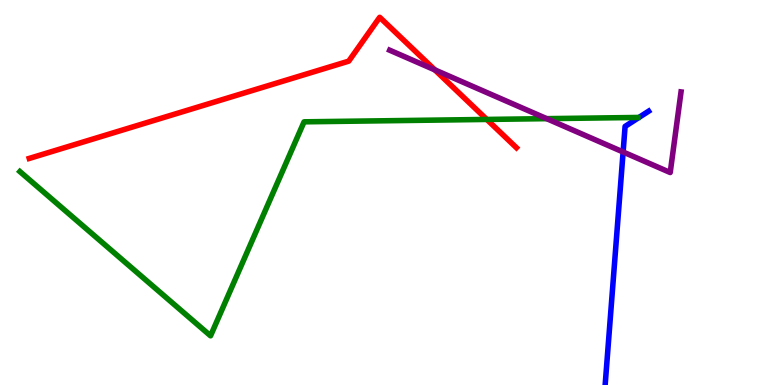[{'lines': ['blue', 'red'], 'intersections': []}, {'lines': ['green', 'red'], 'intersections': [{'x': 6.28, 'y': 6.9}]}, {'lines': ['purple', 'red'], 'intersections': [{'x': 5.61, 'y': 8.18}]}, {'lines': ['blue', 'green'], 'intersections': []}, {'lines': ['blue', 'purple'], 'intersections': [{'x': 8.04, 'y': 6.05}]}, {'lines': ['green', 'purple'], 'intersections': [{'x': 7.05, 'y': 6.92}]}]